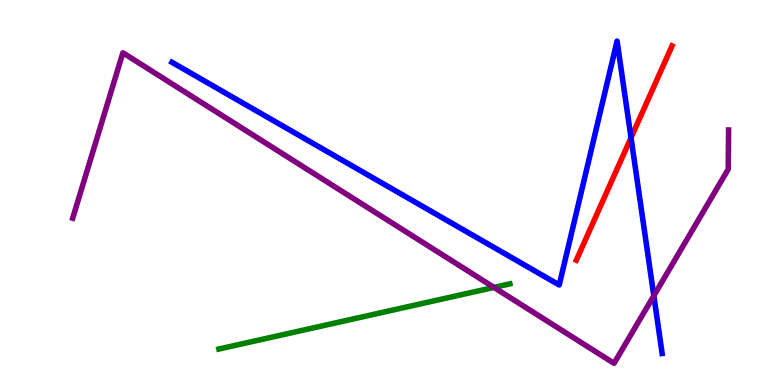[{'lines': ['blue', 'red'], 'intersections': [{'x': 8.14, 'y': 6.42}]}, {'lines': ['green', 'red'], 'intersections': []}, {'lines': ['purple', 'red'], 'intersections': []}, {'lines': ['blue', 'green'], 'intersections': []}, {'lines': ['blue', 'purple'], 'intersections': [{'x': 8.44, 'y': 2.32}]}, {'lines': ['green', 'purple'], 'intersections': [{'x': 6.37, 'y': 2.53}]}]